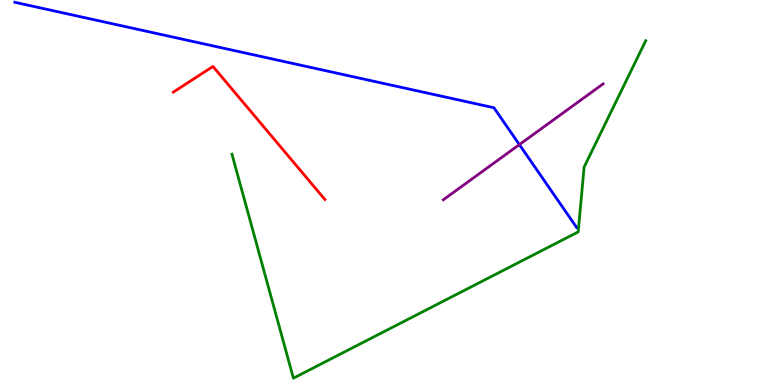[{'lines': ['blue', 'red'], 'intersections': []}, {'lines': ['green', 'red'], 'intersections': []}, {'lines': ['purple', 'red'], 'intersections': []}, {'lines': ['blue', 'green'], 'intersections': []}, {'lines': ['blue', 'purple'], 'intersections': [{'x': 6.7, 'y': 6.24}]}, {'lines': ['green', 'purple'], 'intersections': []}]